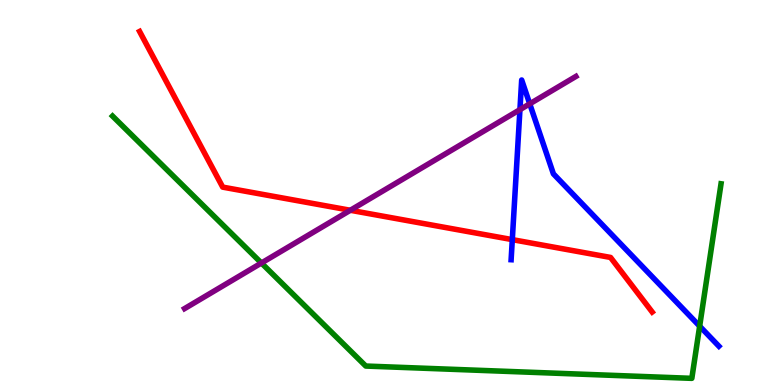[{'lines': ['blue', 'red'], 'intersections': [{'x': 6.61, 'y': 3.78}]}, {'lines': ['green', 'red'], 'intersections': []}, {'lines': ['purple', 'red'], 'intersections': [{'x': 4.52, 'y': 4.54}]}, {'lines': ['blue', 'green'], 'intersections': [{'x': 9.03, 'y': 1.53}]}, {'lines': ['blue', 'purple'], 'intersections': [{'x': 6.71, 'y': 7.15}, {'x': 6.84, 'y': 7.3}]}, {'lines': ['green', 'purple'], 'intersections': [{'x': 3.37, 'y': 3.17}]}]